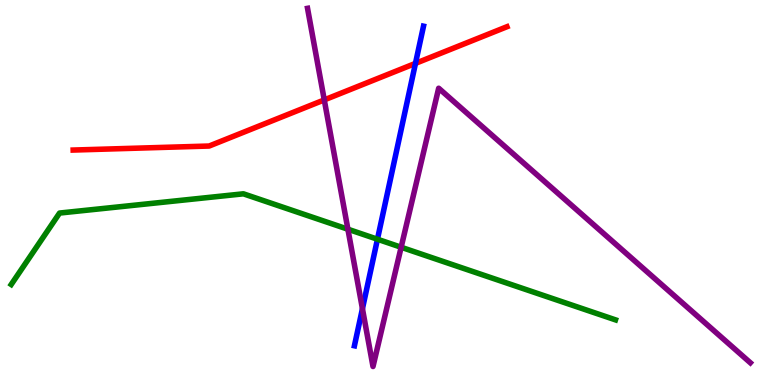[{'lines': ['blue', 'red'], 'intersections': [{'x': 5.36, 'y': 8.35}]}, {'lines': ['green', 'red'], 'intersections': []}, {'lines': ['purple', 'red'], 'intersections': [{'x': 4.18, 'y': 7.4}]}, {'lines': ['blue', 'green'], 'intersections': [{'x': 4.87, 'y': 3.79}]}, {'lines': ['blue', 'purple'], 'intersections': [{'x': 4.68, 'y': 1.98}]}, {'lines': ['green', 'purple'], 'intersections': [{'x': 4.49, 'y': 4.05}, {'x': 5.18, 'y': 3.58}]}]